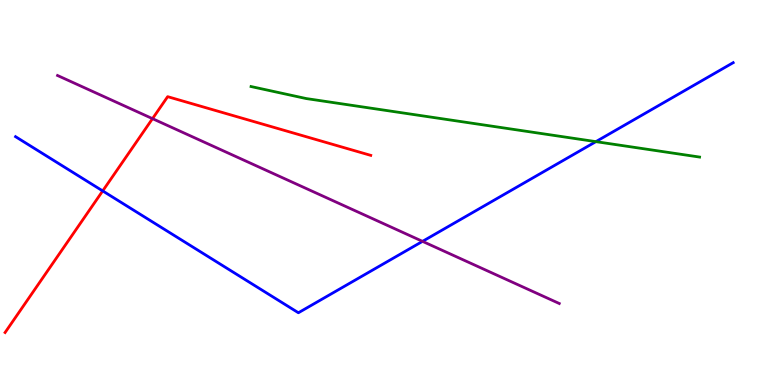[{'lines': ['blue', 'red'], 'intersections': [{'x': 1.33, 'y': 5.04}]}, {'lines': ['green', 'red'], 'intersections': []}, {'lines': ['purple', 'red'], 'intersections': [{'x': 1.97, 'y': 6.92}]}, {'lines': ['blue', 'green'], 'intersections': [{'x': 7.69, 'y': 6.32}]}, {'lines': ['blue', 'purple'], 'intersections': [{'x': 5.45, 'y': 3.73}]}, {'lines': ['green', 'purple'], 'intersections': []}]